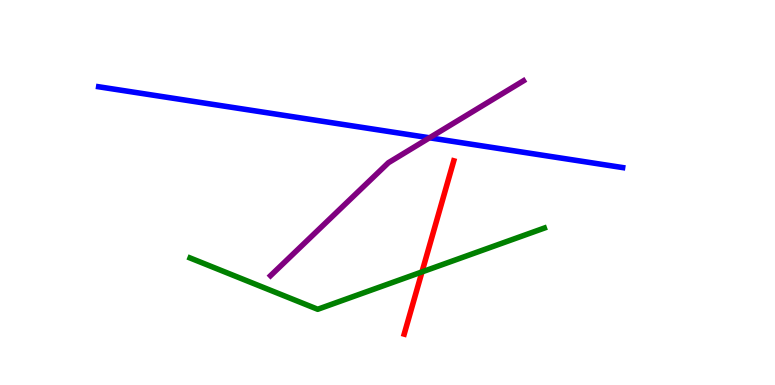[{'lines': ['blue', 'red'], 'intersections': []}, {'lines': ['green', 'red'], 'intersections': [{'x': 5.45, 'y': 2.94}]}, {'lines': ['purple', 'red'], 'intersections': []}, {'lines': ['blue', 'green'], 'intersections': []}, {'lines': ['blue', 'purple'], 'intersections': [{'x': 5.54, 'y': 6.42}]}, {'lines': ['green', 'purple'], 'intersections': []}]